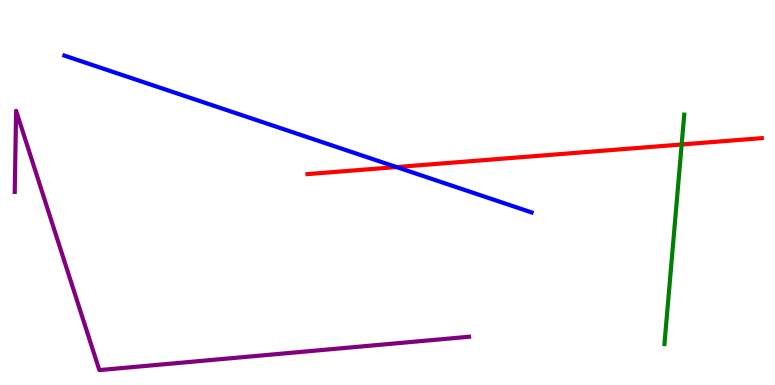[{'lines': ['blue', 'red'], 'intersections': [{'x': 5.12, 'y': 5.66}]}, {'lines': ['green', 'red'], 'intersections': [{'x': 8.8, 'y': 6.25}]}, {'lines': ['purple', 'red'], 'intersections': []}, {'lines': ['blue', 'green'], 'intersections': []}, {'lines': ['blue', 'purple'], 'intersections': []}, {'lines': ['green', 'purple'], 'intersections': []}]